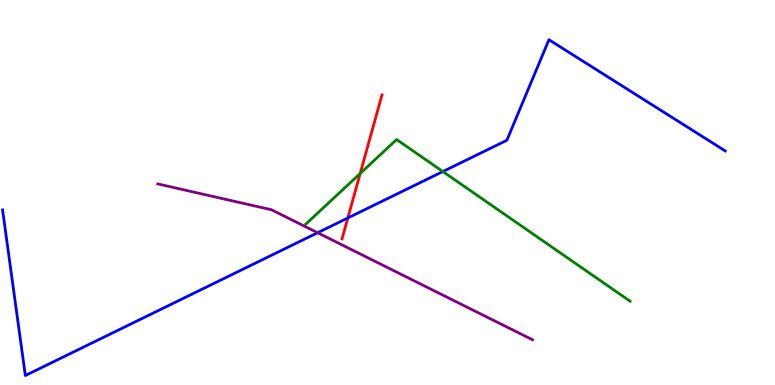[{'lines': ['blue', 'red'], 'intersections': [{'x': 4.49, 'y': 4.34}]}, {'lines': ['green', 'red'], 'intersections': [{'x': 4.65, 'y': 5.49}]}, {'lines': ['purple', 'red'], 'intersections': []}, {'lines': ['blue', 'green'], 'intersections': [{'x': 5.71, 'y': 5.54}]}, {'lines': ['blue', 'purple'], 'intersections': [{'x': 4.1, 'y': 3.95}]}, {'lines': ['green', 'purple'], 'intersections': []}]